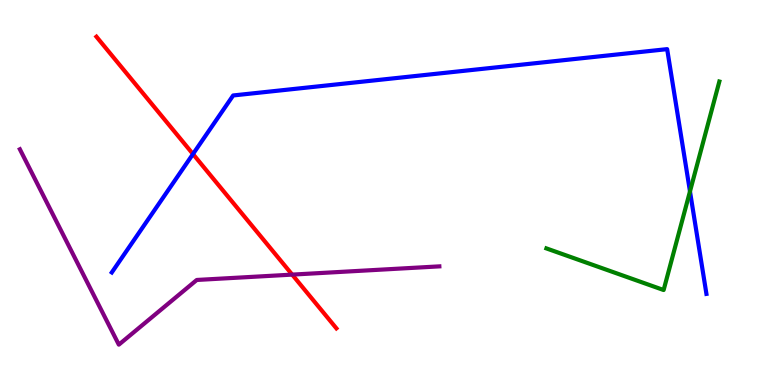[{'lines': ['blue', 'red'], 'intersections': [{'x': 2.49, 'y': 6.0}]}, {'lines': ['green', 'red'], 'intersections': []}, {'lines': ['purple', 'red'], 'intersections': [{'x': 3.77, 'y': 2.87}]}, {'lines': ['blue', 'green'], 'intersections': [{'x': 8.9, 'y': 5.03}]}, {'lines': ['blue', 'purple'], 'intersections': []}, {'lines': ['green', 'purple'], 'intersections': []}]